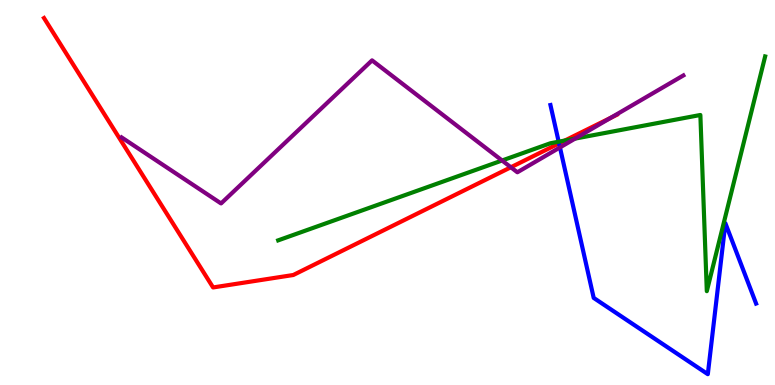[{'lines': ['blue', 'red'], 'intersections': [{'x': 7.21, 'y': 6.28}]}, {'lines': ['green', 'red'], 'intersections': [{'x': 7.29, 'y': 6.35}]}, {'lines': ['purple', 'red'], 'intersections': [{'x': 6.59, 'y': 5.66}, {'x': 7.88, 'y': 6.94}]}, {'lines': ['blue', 'green'], 'intersections': [{'x': 7.21, 'y': 6.32}]}, {'lines': ['blue', 'purple'], 'intersections': [{'x': 7.23, 'y': 6.17}]}, {'lines': ['green', 'purple'], 'intersections': [{'x': 6.48, 'y': 5.83}, {'x': 7.42, 'y': 6.4}]}]